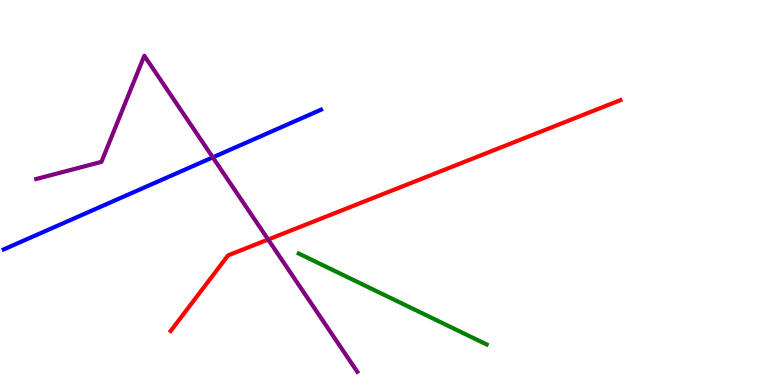[{'lines': ['blue', 'red'], 'intersections': []}, {'lines': ['green', 'red'], 'intersections': []}, {'lines': ['purple', 'red'], 'intersections': [{'x': 3.46, 'y': 3.78}]}, {'lines': ['blue', 'green'], 'intersections': []}, {'lines': ['blue', 'purple'], 'intersections': [{'x': 2.75, 'y': 5.91}]}, {'lines': ['green', 'purple'], 'intersections': []}]